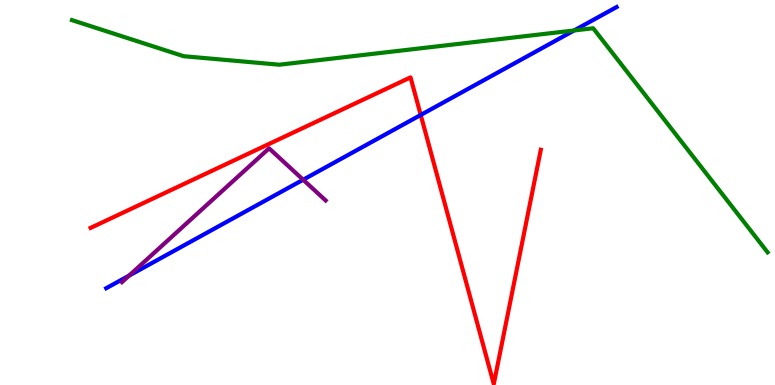[{'lines': ['blue', 'red'], 'intersections': [{'x': 5.43, 'y': 7.01}]}, {'lines': ['green', 'red'], 'intersections': []}, {'lines': ['purple', 'red'], 'intersections': []}, {'lines': ['blue', 'green'], 'intersections': [{'x': 7.41, 'y': 9.21}]}, {'lines': ['blue', 'purple'], 'intersections': [{'x': 1.67, 'y': 2.84}, {'x': 3.91, 'y': 5.33}]}, {'lines': ['green', 'purple'], 'intersections': []}]